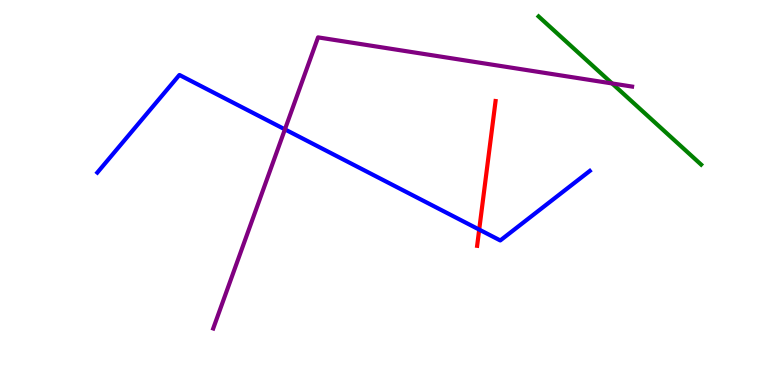[{'lines': ['blue', 'red'], 'intersections': [{'x': 6.18, 'y': 4.04}]}, {'lines': ['green', 'red'], 'intersections': []}, {'lines': ['purple', 'red'], 'intersections': []}, {'lines': ['blue', 'green'], 'intersections': []}, {'lines': ['blue', 'purple'], 'intersections': [{'x': 3.68, 'y': 6.64}]}, {'lines': ['green', 'purple'], 'intersections': [{'x': 7.9, 'y': 7.83}]}]